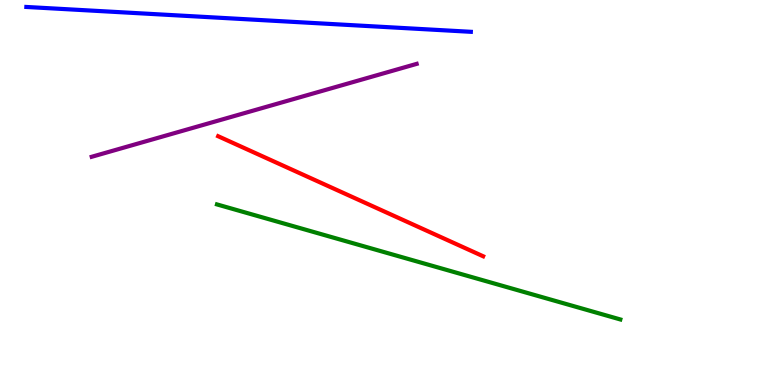[{'lines': ['blue', 'red'], 'intersections': []}, {'lines': ['green', 'red'], 'intersections': []}, {'lines': ['purple', 'red'], 'intersections': []}, {'lines': ['blue', 'green'], 'intersections': []}, {'lines': ['blue', 'purple'], 'intersections': []}, {'lines': ['green', 'purple'], 'intersections': []}]